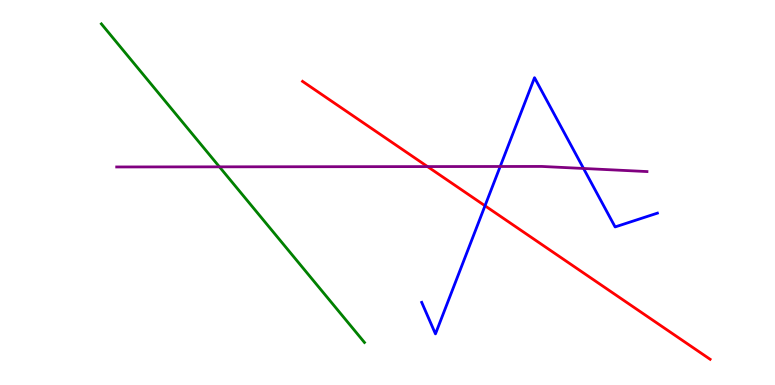[{'lines': ['blue', 'red'], 'intersections': [{'x': 6.26, 'y': 4.66}]}, {'lines': ['green', 'red'], 'intersections': []}, {'lines': ['purple', 'red'], 'intersections': [{'x': 5.52, 'y': 5.67}]}, {'lines': ['blue', 'green'], 'intersections': []}, {'lines': ['blue', 'purple'], 'intersections': [{'x': 6.45, 'y': 5.68}, {'x': 7.53, 'y': 5.62}]}, {'lines': ['green', 'purple'], 'intersections': [{'x': 2.83, 'y': 5.67}]}]